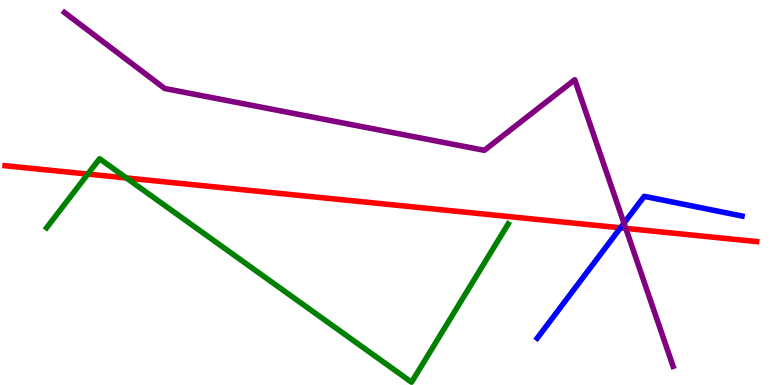[{'lines': ['blue', 'red'], 'intersections': [{'x': 8.01, 'y': 4.08}]}, {'lines': ['green', 'red'], 'intersections': [{'x': 1.13, 'y': 5.48}, {'x': 1.63, 'y': 5.38}]}, {'lines': ['purple', 'red'], 'intersections': [{'x': 8.07, 'y': 4.07}]}, {'lines': ['blue', 'green'], 'intersections': []}, {'lines': ['blue', 'purple'], 'intersections': [{'x': 8.05, 'y': 4.2}]}, {'lines': ['green', 'purple'], 'intersections': []}]